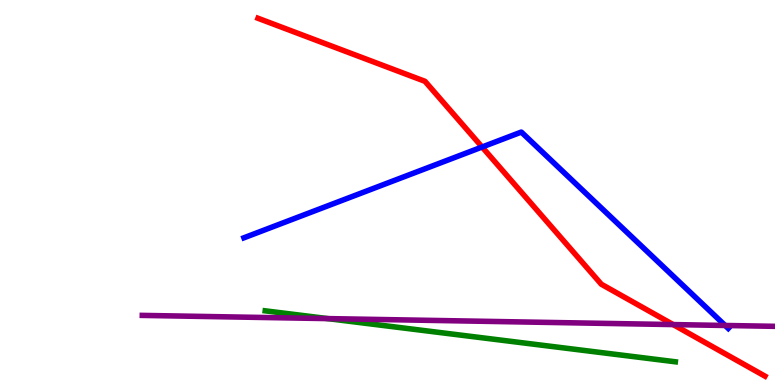[{'lines': ['blue', 'red'], 'intersections': [{'x': 6.22, 'y': 6.18}]}, {'lines': ['green', 'red'], 'intersections': []}, {'lines': ['purple', 'red'], 'intersections': [{'x': 8.69, 'y': 1.57}]}, {'lines': ['blue', 'green'], 'intersections': []}, {'lines': ['blue', 'purple'], 'intersections': [{'x': 9.36, 'y': 1.55}]}, {'lines': ['green', 'purple'], 'intersections': [{'x': 4.23, 'y': 1.72}]}]